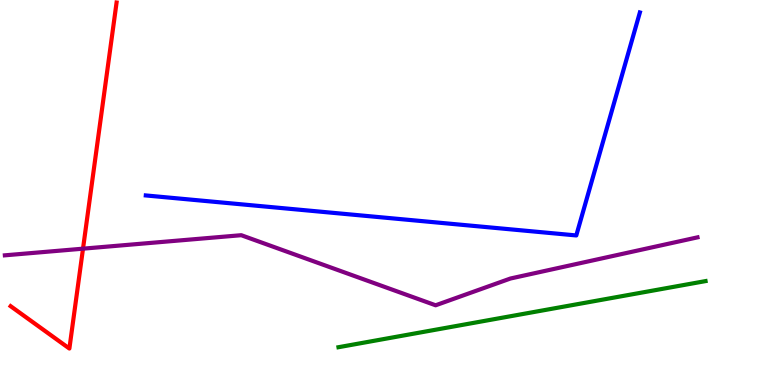[{'lines': ['blue', 'red'], 'intersections': []}, {'lines': ['green', 'red'], 'intersections': []}, {'lines': ['purple', 'red'], 'intersections': [{'x': 1.07, 'y': 3.54}]}, {'lines': ['blue', 'green'], 'intersections': []}, {'lines': ['blue', 'purple'], 'intersections': []}, {'lines': ['green', 'purple'], 'intersections': []}]